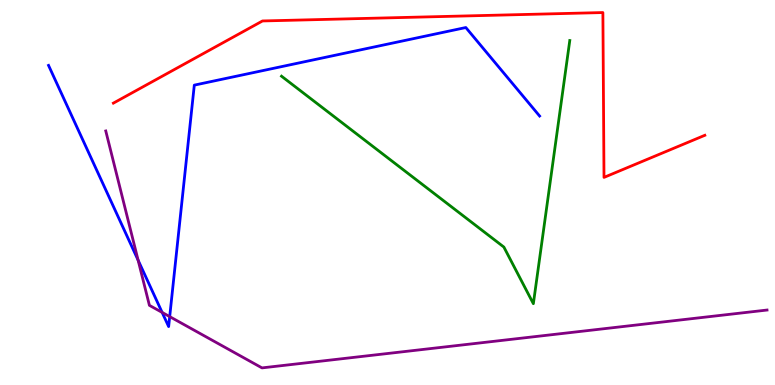[{'lines': ['blue', 'red'], 'intersections': []}, {'lines': ['green', 'red'], 'intersections': []}, {'lines': ['purple', 'red'], 'intersections': []}, {'lines': ['blue', 'green'], 'intersections': []}, {'lines': ['blue', 'purple'], 'intersections': [{'x': 1.78, 'y': 3.24}, {'x': 2.09, 'y': 1.89}, {'x': 2.19, 'y': 1.78}]}, {'lines': ['green', 'purple'], 'intersections': []}]